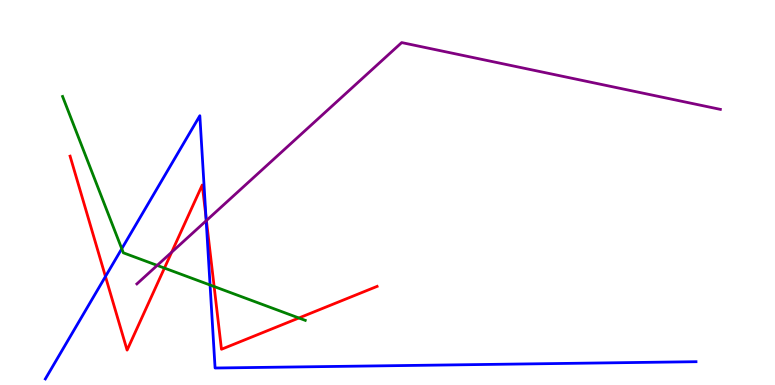[{'lines': ['blue', 'red'], 'intersections': [{'x': 1.36, 'y': 2.82}, {'x': 2.66, 'y': 4.38}]}, {'lines': ['green', 'red'], 'intersections': [{'x': 2.12, 'y': 3.04}, {'x': 2.76, 'y': 2.56}, {'x': 3.86, 'y': 1.74}]}, {'lines': ['purple', 'red'], 'intersections': [{'x': 2.21, 'y': 3.45}, {'x': 2.66, 'y': 4.27}]}, {'lines': ['blue', 'green'], 'intersections': [{'x': 1.57, 'y': 3.54}, {'x': 2.71, 'y': 2.6}]}, {'lines': ['blue', 'purple'], 'intersections': [{'x': 2.66, 'y': 4.27}]}, {'lines': ['green', 'purple'], 'intersections': [{'x': 2.03, 'y': 3.11}]}]